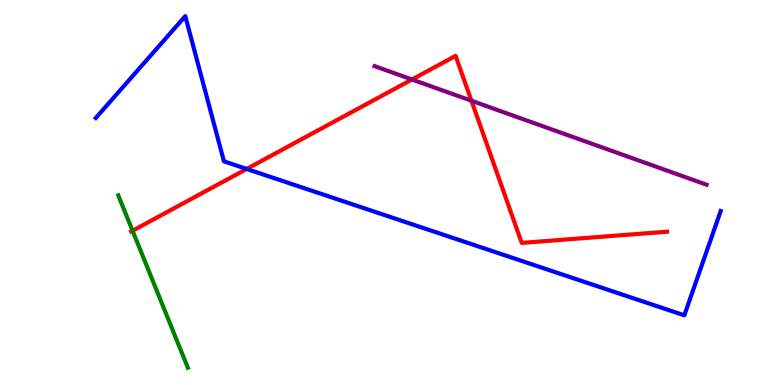[{'lines': ['blue', 'red'], 'intersections': [{'x': 3.18, 'y': 5.61}]}, {'lines': ['green', 'red'], 'intersections': [{'x': 1.71, 'y': 4.01}]}, {'lines': ['purple', 'red'], 'intersections': [{'x': 5.32, 'y': 7.94}, {'x': 6.08, 'y': 7.38}]}, {'lines': ['blue', 'green'], 'intersections': []}, {'lines': ['blue', 'purple'], 'intersections': []}, {'lines': ['green', 'purple'], 'intersections': []}]